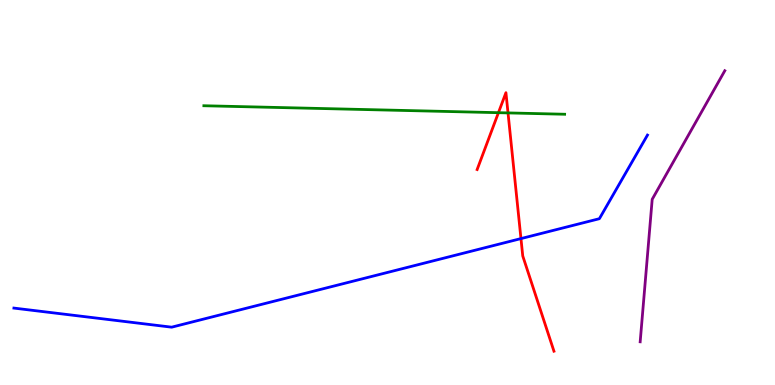[{'lines': ['blue', 'red'], 'intersections': [{'x': 6.72, 'y': 3.8}]}, {'lines': ['green', 'red'], 'intersections': [{'x': 6.43, 'y': 7.07}, {'x': 6.56, 'y': 7.07}]}, {'lines': ['purple', 'red'], 'intersections': []}, {'lines': ['blue', 'green'], 'intersections': []}, {'lines': ['blue', 'purple'], 'intersections': []}, {'lines': ['green', 'purple'], 'intersections': []}]